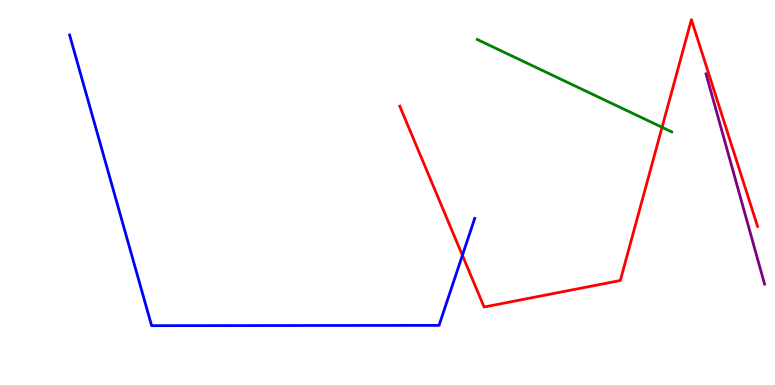[{'lines': ['blue', 'red'], 'intersections': [{'x': 5.97, 'y': 3.37}]}, {'lines': ['green', 'red'], 'intersections': [{'x': 8.54, 'y': 6.69}]}, {'lines': ['purple', 'red'], 'intersections': []}, {'lines': ['blue', 'green'], 'intersections': []}, {'lines': ['blue', 'purple'], 'intersections': []}, {'lines': ['green', 'purple'], 'intersections': []}]